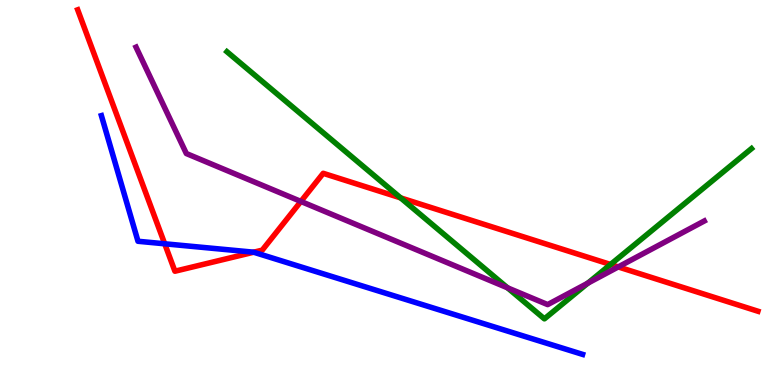[{'lines': ['blue', 'red'], 'intersections': [{'x': 2.13, 'y': 3.67}, {'x': 3.27, 'y': 3.45}]}, {'lines': ['green', 'red'], 'intersections': [{'x': 5.17, 'y': 4.86}, {'x': 7.88, 'y': 3.13}]}, {'lines': ['purple', 'red'], 'intersections': [{'x': 3.88, 'y': 4.77}, {'x': 7.98, 'y': 3.07}]}, {'lines': ['blue', 'green'], 'intersections': []}, {'lines': ['blue', 'purple'], 'intersections': []}, {'lines': ['green', 'purple'], 'intersections': [{'x': 6.55, 'y': 2.52}, {'x': 7.58, 'y': 2.64}]}]